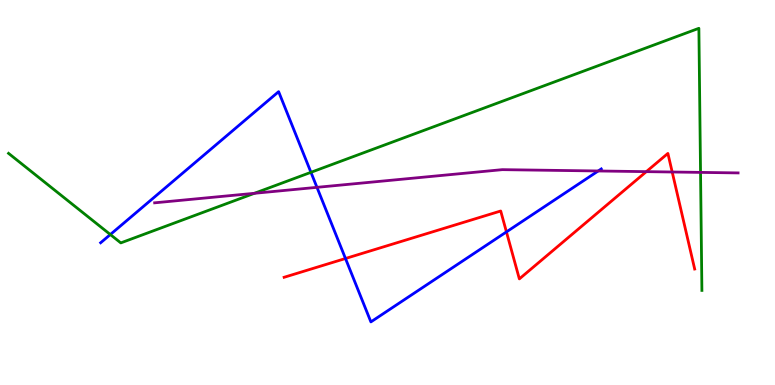[{'lines': ['blue', 'red'], 'intersections': [{'x': 4.46, 'y': 3.29}, {'x': 6.53, 'y': 3.98}]}, {'lines': ['green', 'red'], 'intersections': []}, {'lines': ['purple', 'red'], 'intersections': [{'x': 8.34, 'y': 5.54}, {'x': 8.67, 'y': 5.53}]}, {'lines': ['blue', 'green'], 'intersections': [{'x': 1.42, 'y': 3.91}, {'x': 4.01, 'y': 5.52}]}, {'lines': ['blue', 'purple'], 'intersections': [{'x': 4.09, 'y': 5.13}, {'x': 7.72, 'y': 5.56}]}, {'lines': ['green', 'purple'], 'intersections': [{'x': 3.28, 'y': 4.98}, {'x': 9.04, 'y': 5.52}]}]